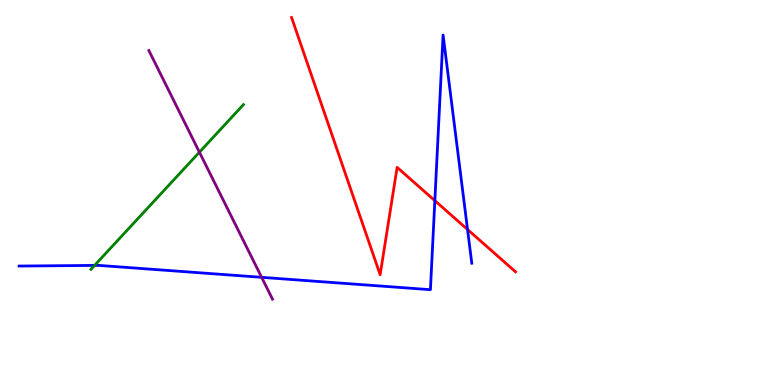[{'lines': ['blue', 'red'], 'intersections': [{'x': 5.61, 'y': 4.79}, {'x': 6.03, 'y': 4.04}]}, {'lines': ['green', 'red'], 'intersections': []}, {'lines': ['purple', 'red'], 'intersections': []}, {'lines': ['blue', 'green'], 'intersections': [{'x': 1.22, 'y': 3.11}]}, {'lines': ['blue', 'purple'], 'intersections': [{'x': 3.38, 'y': 2.8}]}, {'lines': ['green', 'purple'], 'intersections': [{'x': 2.57, 'y': 6.05}]}]